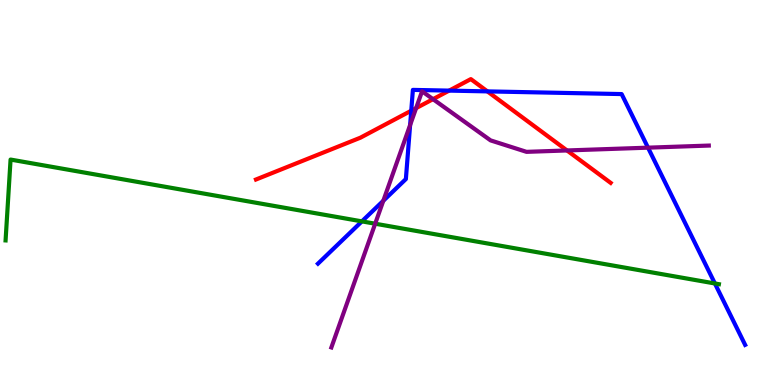[{'lines': ['blue', 'red'], 'intersections': [{'x': 5.31, 'y': 7.12}, {'x': 5.8, 'y': 7.65}, {'x': 6.29, 'y': 7.63}]}, {'lines': ['green', 'red'], 'intersections': []}, {'lines': ['purple', 'red'], 'intersections': [{'x': 5.37, 'y': 7.19}, {'x': 5.59, 'y': 7.42}, {'x': 7.32, 'y': 6.09}]}, {'lines': ['blue', 'green'], 'intersections': [{'x': 4.67, 'y': 4.25}, {'x': 9.22, 'y': 2.64}]}, {'lines': ['blue', 'purple'], 'intersections': [{'x': 4.95, 'y': 4.78}, {'x': 5.29, 'y': 6.75}, {'x': 8.36, 'y': 6.16}]}, {'lines': ['green', 'purple'], 'intersections': [{'x': 4.84, 'y': 4.19}]}]